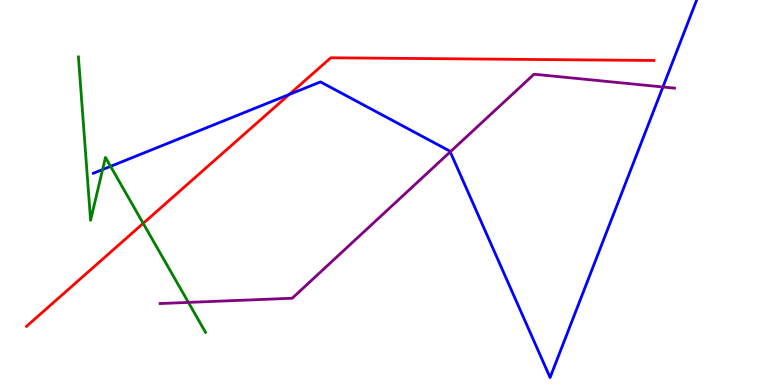[{'lines': ['blue', 'red'], 'intersections': [{'x': 3.73, 'y': 7.55}]}, {'lines': ['green', 'red'], 'intersections': [{'x': 1.85, 'y': 4.2}]}, {'lines': ['purple', 'red'], 'intersections': []}, {'lines': ['blue', 'green'], 'intersections': [{'x': 1.32, 'y': 5.6}, {'x': 1.43, 'y': 5.68}]}, {'lines': ['blue', 'purple'], 'intersections': [{'x': 5.81, 'y': 6.06}, {'x': 8.55, 'y': 7.74}]}, {'lines': ['green', 'purple'], 'intersections': [{'x': 2.43, 'y': 2.15}]}]